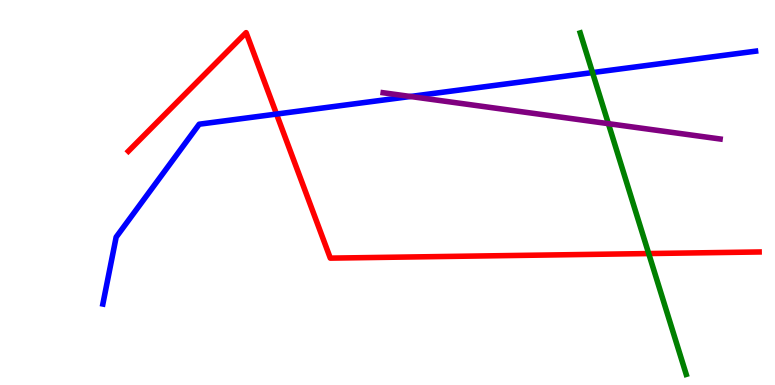[{'lines': ['blue', 'red'], 'intersections': [{'x': 3.57, 'y': 7.04}]}, {'lines': ['green', 'red'], 'intersections': [{'x': 8.37, 'y': 3.41}]}, {'lines': ['purple', 'red'], 'intersections': []}, {'lines': ['blue', 'green'], 'intersections': [{'x': 7.65, 'y': 8.11}]}, {'lines': ['blue', 'purple'], 'intersections': [{'x': 5.3, 'y': 7.49}]}, {'lines': ['green', 'purple'], 'intersections': [{'x': 7.85, 'y': 6.79}]}]